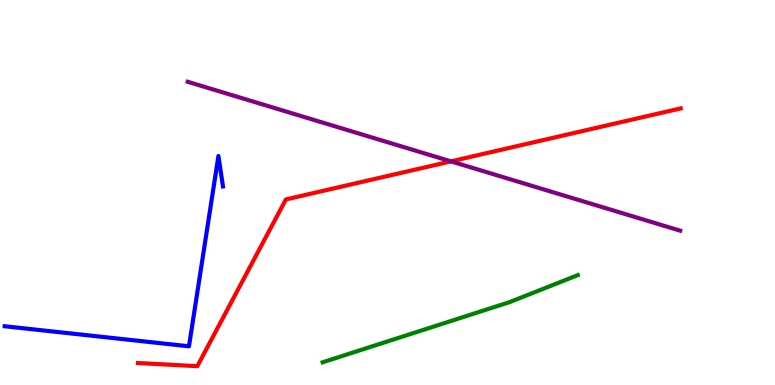[{'lines': ['blue', 'red'], 'intersections': []}, {'lines': ['green', 'red'], 'intersections': []}, {'lines': ['purple', 'red'], 'intersections': [{'x': 5.82, 'y': 5.81}]}, {'lines': ['blue', 'green'], 'intersections': []}, {'lines': ['blue', 'purple'], 'intersections': []}, {'lines': ['green', 'purple'], 'intersections': []}]